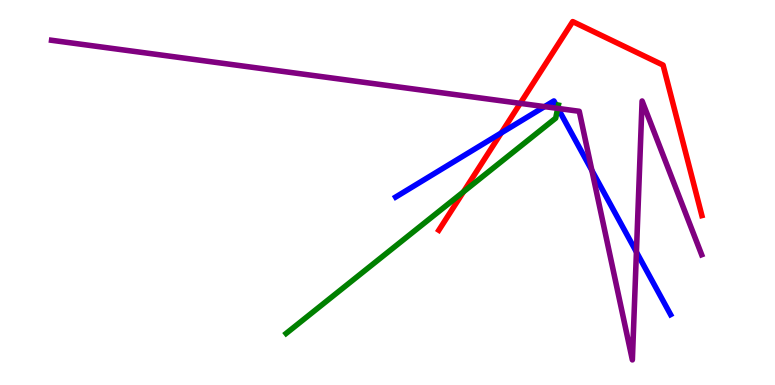[{'lines': ['blue', 'red'], 'intersections': [{'x': 6.47, 'y': 6.55}]}, {'lines': ['green', 'red'], 'intersections': [{'x': 5.98, 'y': 5.02}]}, {'lines': ['purple', 'red'], 'intersections': [{'x': 6.71, 'y': 7.32}]}, {'lines': ['blue', 'green'], 'intersections': [{'x': 7.2, 'y': 7.19}]}, {'lines': ['blue', 'purple'], 'intersections': [{'x': 7.03, 'y': 7.23}, {'x': 7.2, 'y': 7.18}, {'x': 7.64, 'y': 5.57}, {'x': 8.21, 'y': 3.45}]}, {'lines': ['green', 'purple'], 'intersections': [{'x': 7.2, 'y': 7.18}]}]